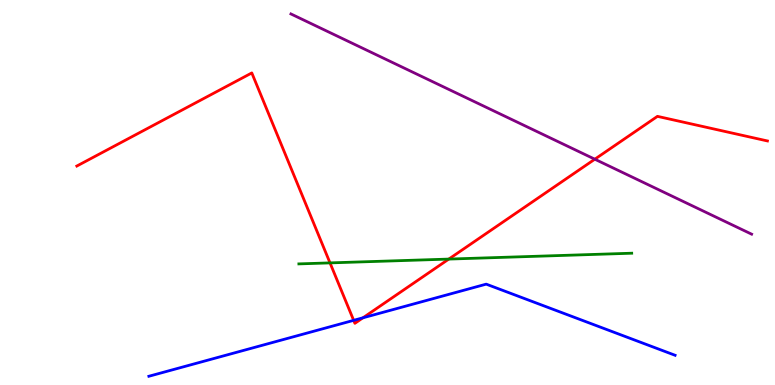[{'lines': ['blue', 'red'], 'intersections': [{'x': 4.56, 'y': 1.68}, {'x': 4.68, 'y': 1.75}]}, {'lines': ['green', 'red'], 'intersections': [{'x': 4.26, 'y': 3.17}, {'x': 5.79, 'y': 3.27}]}, {'lines': ['purple', 'red'], 'intersections': [{'x': 7.67, 'y': 5.86}]}, {'lines': ['blue', 'green'], 'intersections': []}, {'lines': ['blue', 'purple'], 'intersections': []}, {'lines': ['green', 'purple'], 'intersections': []}]